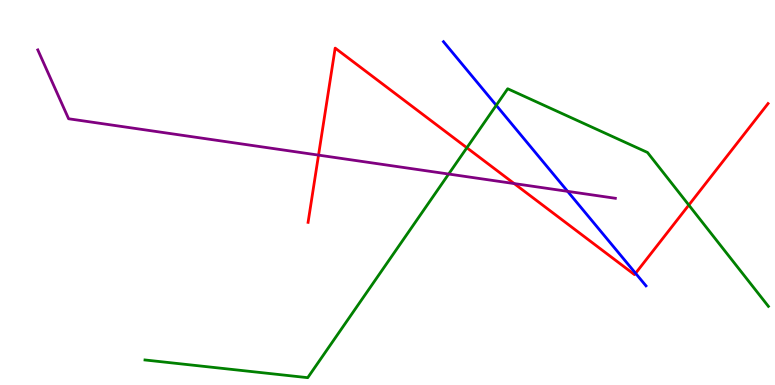[{'lines': ['blue', 'red'], 'intersections': [{'x': 8.2, 'y': 2.9}]}, {'lines': ['green', 'red'], 'intersections': [{'x': 6.02, 'y': 6.16}, {'x': 8.89, 'y': 4.67}]}, {'lines': ['purple', 'red'], 'intersections': [{'x': 4.11, 'y': 5.97}, {'x': 6.63, 'y': 5.23}]}, {'lines': ['blue', 'green'], 'intersections': [{'x': 6.4, 'y': 7.26}]}, {'lines': ['blue', 'purple'], 'intersections': [{'x': 7.32, 'y': 5.03}]}, {'lines': ['green', 'purple'], 'intersections': [{'x': 5.79, 'y': 5.48}]}]